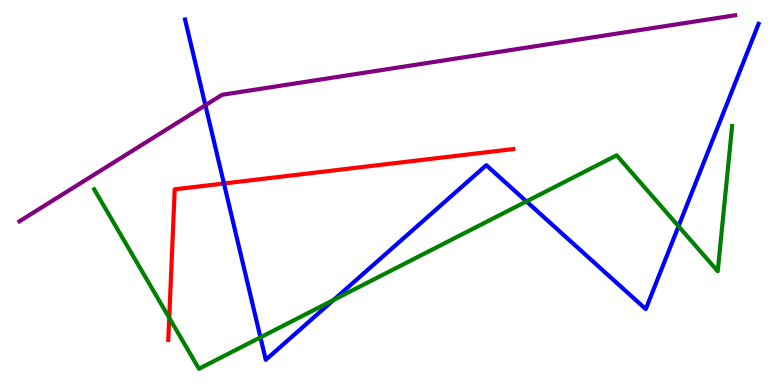[{'lines': ['blue', 'red'], 'intersections': [{'x': 2.89, 'y': 5.23}]}, {'lines': ['green', 'red'], 'intersections': [{'x': 2.18, 'y': 1.74}]}, {'lines': ['purple', 'red'], 'intersections': []}, {'lines': ['blue', 'green'], 'intersections': [{'x': 3.36, 'y': 1.24}, {'x': 4.3, 'y': 2.21}, {'x': 6.79, 'y': 4.77}, {'x': 8.76, 'y': 4.12}]}, {'lines': ['blue', 'purple'], 'intersections': [{'x': 2.65, 'y': 7.27}]}, {'lines': ['green', 'purple'], 'intersections': []}]